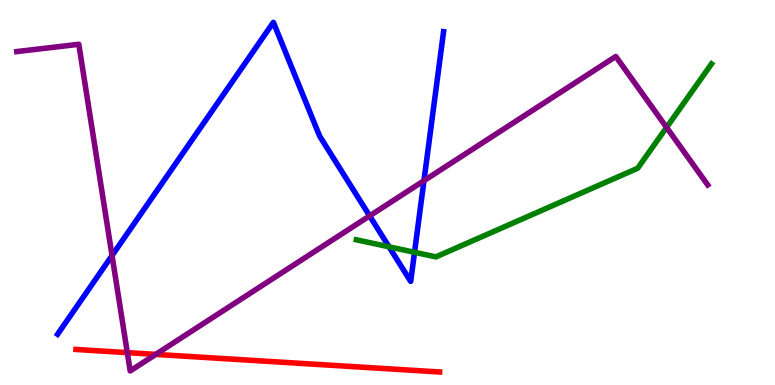[{'lines': ['blue', 'red'], 'intersections': []}, {'lines': ['green', 'red'], 'intersections': []}, {'lines': ['purple', 'red'], 'intersections': [{'x': 1.64, 'y': 0.841}, {'x': 2.01, 'y': 0.795}]}, {'lines': ['blue', 'green'], 'intersections': [{'x': 5.02, 'y': 3.59}, {'x': 5.35, 'y': 3.45}]}, {'lines': ['blue', 'purple'], 'intersections': [{'x': 1.45, 'y': 3.36}, {'x': 4.77, 'y': 4.39}, {'x': 5.47, 'y': 5.31}]}, {'lines': ['green', 'purple'], 'intersections': [{'x': 8.6, 'y': 6.69}]}]